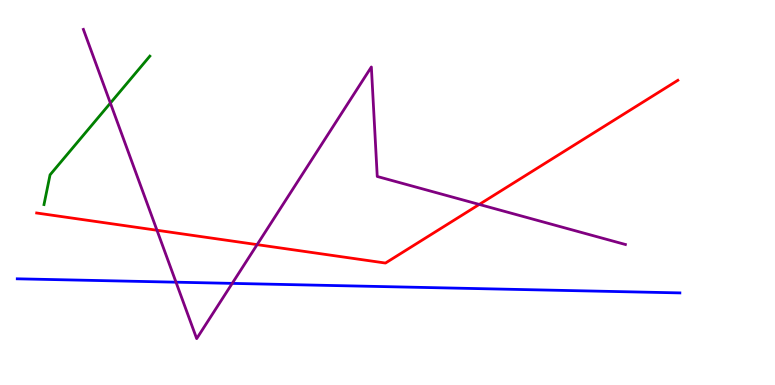[{'lines': ['blue', 'red'], 'intersections': []}, {'lines': ['green', 'red'], 'intersections': []}, {'lines': ['purple', 'red'], 'intersections': [{'x': 2.03, 'y': 4.02}, {'x': 3.32, 'y': 3.65}, {'x': 6.18, 'y': 4.69}]}, {'lines': ['blue', 'green'], 'intersections': []}, {'lines': ['blue', 'purple'], 'intersections': [{'x': 2.27, 'y': 2.67}, {'x': 3.0, 'y': 2.64}]}, {'lines': ['green', 'purple'], 'intersections': [{'x': 1.42, 'y': 7.32}]}]